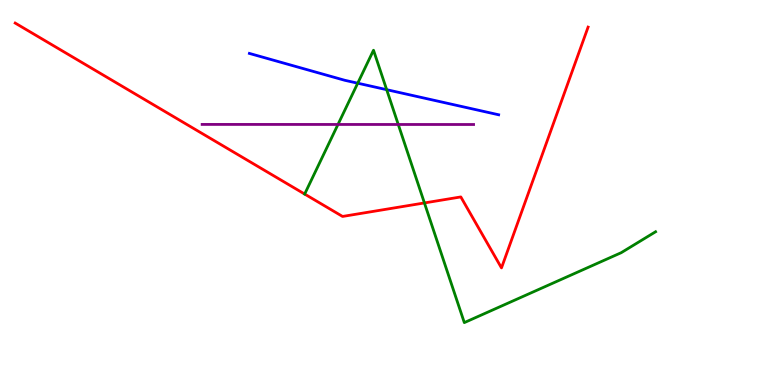[{'lines': ['blue', 'red'], 'intersections': []}, {'lines': ['green', 'red'], 'intersections': [{'x': 3.93, 'y': 4.96}, {'x': 5.48, 'y': 4.73}]}, {'lines': ['purple', 'red'], 'intersections': []}, {'lines': ['blue', 'green'], 'intersections': [{'x': 4.62, 'y': 7.84}, {'x': 4.99, 'y': 7.67}]}, {'lines': ['blue', 'purple'], 'intersections': []}, {'lines': ['green', 'purple'], 'intersections': [{'x': 4.36, 'y': 6.77}, {'x': 5.14, 'y': 6.77}]}]